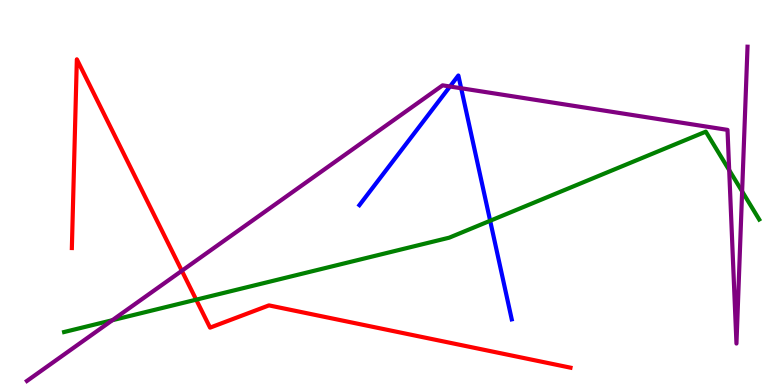[{'lines': ['blue', 'red'], 'intersections': []}, {'lines': ['green', 'red'], 'intersections': [{'x': 2.53, 'y': 2.22}]}, {'lines': ['purple', 'red'], 'intersections': [{'x': 2.35, 'y': 2.97}]}, {'lines': ['blue', 'green'], 'intersections': [{'x': 6.32, 'y': 4.27}]}, {'lines': ['blue', 'purple'], 'intersections': [{'x': 5.81, 'y': 7.75}, {'x': 5.95, 'y': 7.71}]}, {'lines': ['green', 'purple'], 'intersections': [{'x': 1.45, 'y': 1.68}, {'x': 9.41, 'y': 5.58}, {'x': 9.58, 'y': 5.03}]}]